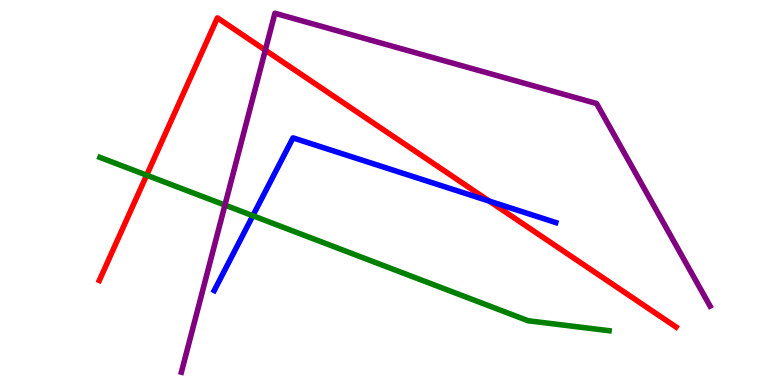[{'lines': ['blue', 'red'], 'intersections': [{'x': 6.31, 'y': 4.78}]}, {'lines': ['green', 'red'], 'intersections': [{'x': 1.89, 'y': 5.45}]}, {'lines': ['purple', 'red'], 'intersections': [{'x': 3.42, 'y': 8.7}]}, {'lines': ['blue', 'green'], 'intersections': [{'x': 3.26, 'y': 4.4}]}, {'lines': ['blue', 'purple'], 'intersections': []}, {'lines': ['green', 'purple'], 'intersections': [{'x': 2.9, 'y': 4.67}]}]